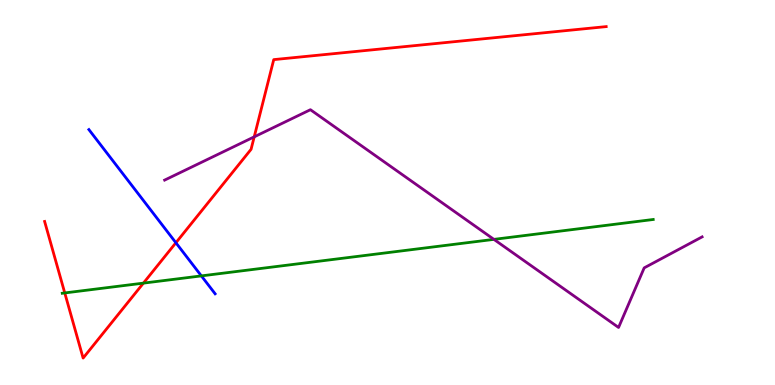[{'lines': ['blue', 'red'], 'intersections': [{'x': 2.27, 'y': 3.69}]}, {'lines': ['green', 'red'], 'intersections': [{'x': 0.836, 'y': 2.39}, {'x': 1.85, 'y': 2.65}]}, {'lines': ['purple', 'red'], 'intersections': [{'x': 3.28, 'y': 6.45}]}, {'lines': ['blue', 'green'], 'intersections': [{'x': 2.6, 'y': 2.83}]}, {'lines': ['blue', 'purple'], 'intersections': []}, {'lines': ['green', 'purple'], 'intersections': [{'x': 6.37, 'y': 3.78}]}]